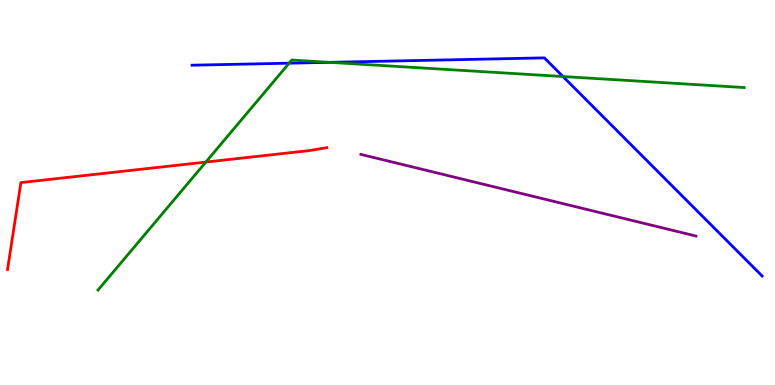[{'lines': ['blue', 'red'], 'intersections': []}, {'lines': ['green', 'red'], 'intersections': [{'x': 2.66, 'y': 5.79}]}, {'lines': ['purple', 'red'], 'intersections': []}, {'lines': ['blue', 'green'], 'intersections': [{'x': 3.73, 'y': 8.36}, {'x': 4.25, 'y': 8.38}, {'x': 7.26, 'y': 8.01}]}, {'lines': ['blue', 'purple'], 'intersections': []}, {'lines': ['green', 'purple'], 'intersections': []}]